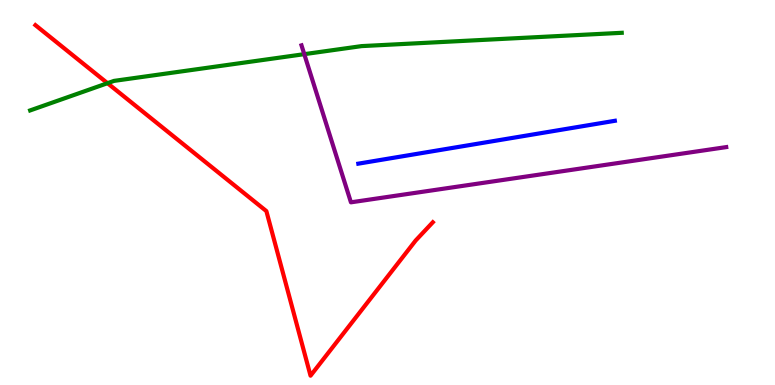[{'lines': ['blue', 'red'], 'intersections': []}, {'lines': ['green', 'red'], 'intersections': [{'x': 1.39, 'y': 7.84}]}, {'lines': ['purple', 'red'], 'intersections': []}, {'lines': ['blue', 'green'], 'intersections': []}, {'lines': ['blue', 'purple'], 'intersections': []}, {'lines': ['green', 'purple'], 'intersections': [{'x': 3.93, 'y': 8.59}]}]